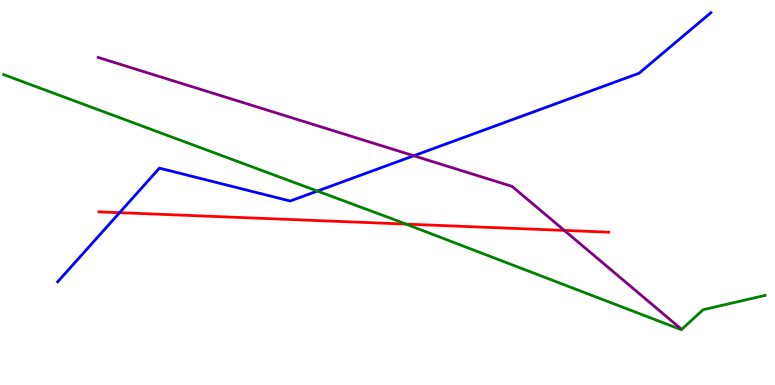[{'lines': ['blue', 'red'], 'intersections': [{'x': 1.54, 'y': 4.48}]}, {'lines': ['green', 'red'], 'intersections': [{'x': 5.24, 'y': 4.18}]}, {'lines': ['purple', 'red'], 'intersections': [{'x': 7.28, 'y': 4.02}]}, {'lines': ['blue', 'green'], 'intersections': [{'x': 4.09, 'y': 5.04}]}, {'lines': ['blue', 'purple'], 'intersections': [{'x': 5.34, 'y': 5.95}]}, {'lines': ['green', 'purple'], 'intersections': []}]